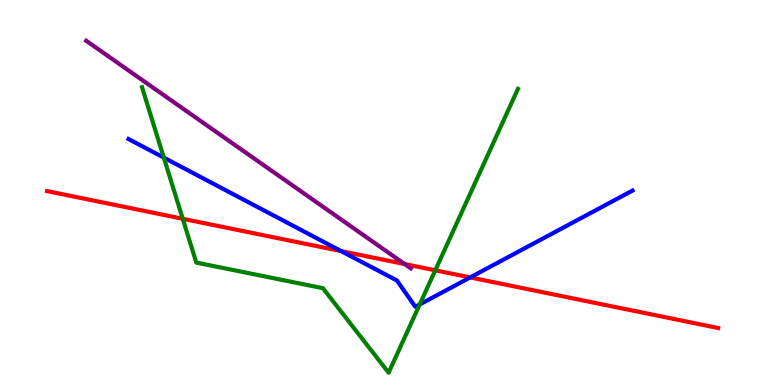[{'lines': ['blue', 'red'], 'intersections': [{'x': 4.4, 'y': 3.48}, {'x': 6.07, 'y': 2.79}]}, {'lines': ['green', 'red'], 'intersections': [{'x': 2.36, 'y': 4.32}, {'x': 5.62, 'y': 2.98}]}, {'lines': ['purple', 'red'], 'intersections': [{'x': 5.22, 'y': 3.14}]}, {'lines': ['blue', 'green'], 'intersections': [{'x': 2.11, 'y': 5.91}, {'x': 5.42, 'y': 2.09}]}, {'lines': ['blue', 'purple'], 'intersections': []}, {'lines': ['green', 'purple'], 'intersections': []}]